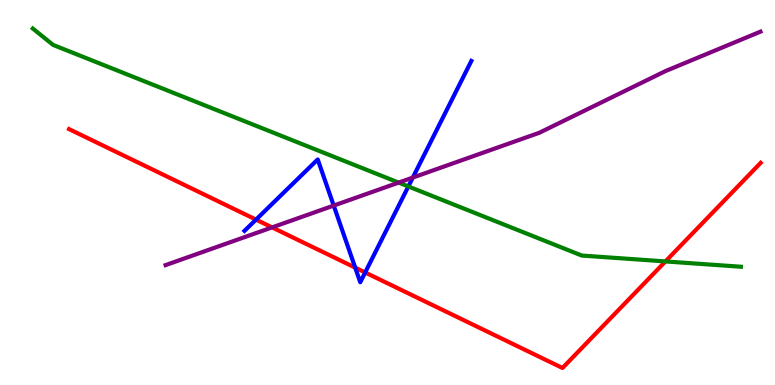[{'lines': ['blue', 'red'], 'intersections': [{'x': 3.3, 'y': 4.3}, {'x': 4.58, 'y': 3.05}, {'x': 4.71, 'y': 2.92}]}, {'lines': ['green', 'red'], 'intersections': [{'x': 8.59, 'y': 3.21}]}, {'lines': ['purple', 'red'], 'intersections': [{'x': 3.51, 'y': 4.09}]}, {'lines': ['blue', 'green'], 'intersections': [{'x': 5.27, 'y': 5.16}]}, {'lines': ['blue', 'purple'], 'intersections': [{'x': 4.31, 'y': 4.66}, {'x': 5.33, 'y': 5.39}]}, {'lines': ['green', 'purple'], 'intersections': [{'x': 5.14, 'y': 5.26}]}]